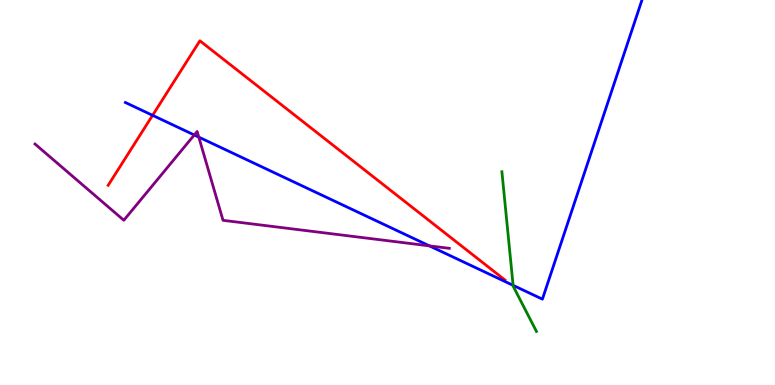[{'lines': ['blue', 'red'], 'intersections': [{'x': 1.97, 'y': 7.0}]}, {'lines': ['green', 'red'], 'intersections': []}, {'lines': ['purple', 'red'], 'intersections': []}, {'lines': ['blue', 'green'], 'intersections': [{'x': 6.62, 'y': 2.59}]}, {'lines': ['blue', 'purple'], 'intersections': [{'x': 2.51, 'y': 6.49}, {'x': 2.57, 'y': 6.44}, {'x': 5.54, 'y': 3.61}]}, {'lines': ['green', 'purple'], 'intersections': []}]